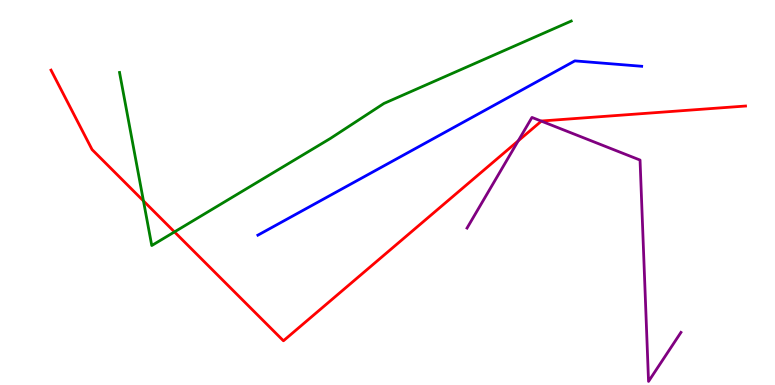[{'lines': ['blue', 'red'], 'intersections': []}, {'lines': ['green', 'red'], 'intersections': [{'x': 1.85, 'y': 4.78}, {'x': 2.25, 'y': 3.98}]}, {'lines': ['purple', 'red'], 'intersections': [{'x': 6.69, 'y': 6.34}, {'x': 6.99, 'y': 6.85}]}, {'lines': ['blue', 'green'], 'intersections': []}, {'lines': ['blue', 'purple'], 'intersections': []}, {'lines': ['green', 'purple'], 'intersections': []}]